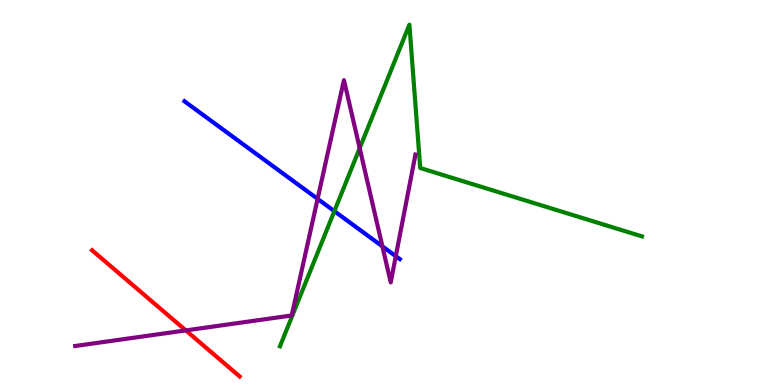[{'lines': ['blue', 'red'], 'intersections': []}, {'lines': ['green', 'red'], 'intersections': []}, {'lines': ['purple', 'red'], 'intersections': [{'x': 2.4, 'y': 1.42}]}, {'lines': ['blue', 'green'], 'intersections': [{'x': 4.31, 'y': 4.52}]}, {'lines': ['blue', 'purple'], 'intersections': [{'x': 4.1, 'y': 4.83}, {'x': 4.93, 'y': 3.6}, {'x': 5.11, 'y': 3.35}]}, {'lines': ['green', 'purple'], 'intersections': [{'x': 4.64, 'y': 6.15}]}]